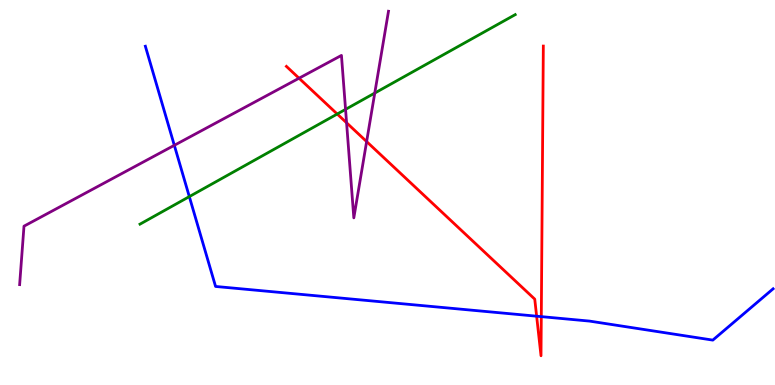[{'lines': ['blue', 'red'], 'intersections': [{'x': 6.92, 'y': 1.79}, {'x': 6.98, 'y': 1.78}]}, {'lines': ['green', 'red'], 'intersections': [{'x': 4.35, 'y': 7.04}]}, {'lines': ['purple', 'red'], 'intersections': [{'x': 3.86, 'y': 7.97}, {'x': 4.47, 'y': 6.81}, {'x': 4.73, 'y': 6.32}]}, {'lines': ['blue', 'green'], 'intersections': [{'x': 2.44, 'y': 4.89}]}, {'lines': ['blue', 'purple'], 'intersections': [{'x': 2.25, 'y': 6.23}]}, {'lines': ['green', 'purple'], 'intersections': [{'x': 4.46, 'y': 7.16}, {'x': 4.84, 'y': 7.58}]}]